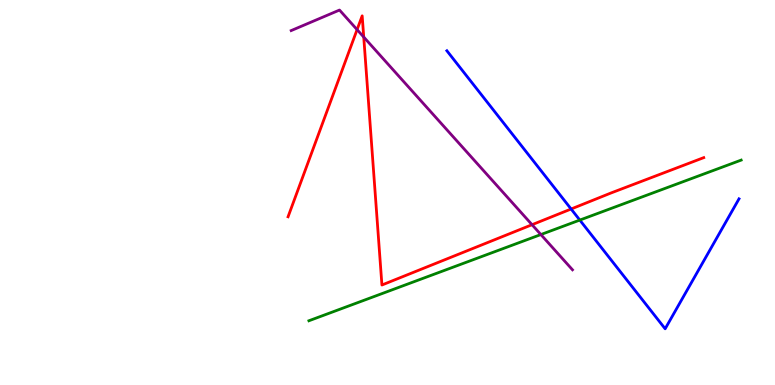[{'lines': ['blue', 'red'], 'intersections': [{'x': 7.37, 'y': 4.57}]}, {'lines': ['green', 'red'], 'intersections': []}, {'lines': ['purple', 'red'], 'intersections': [{'x': 4.61, 'y': 9.23}, {'x': 4.69, 'y': 9.04}, {'x': 6.86, 'y': 4.16}]}, {'lines': ['blue', 'green'], 'intersections': [{'x': 7.48, 'y': 4.28}]}, {'lines': ['blue', 'purple'], 'intersections': []}, {'lines': ['green', 'purple'], 'intersections': [{'x': 6.98, 'y': 3.91}]}]